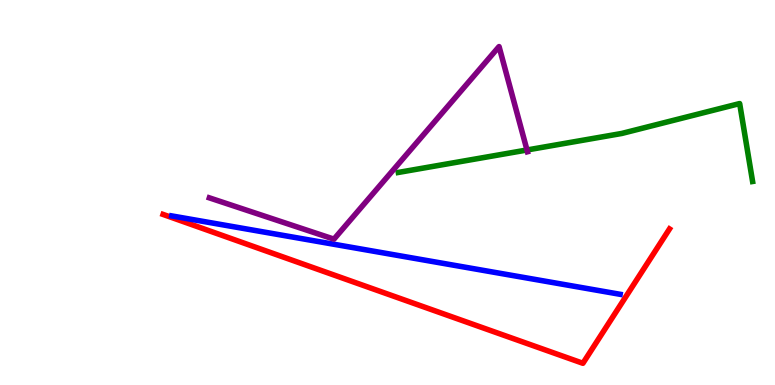[{'lines': ['blue', 'red'], 'intersections': []}, {'lines': ['green', 'red'], 'intersections': []}, {'lines': ['purple', 'red'], 'intersections': []}, {'lines': ['blue', 'green'], 'intersections': []}, {'lines': ['blue', 'purple'], 'intersections': []}, {'lines': ['green', 'purple'], 'intersections': [{'x': 6.8, 'y': 6.1}]}]